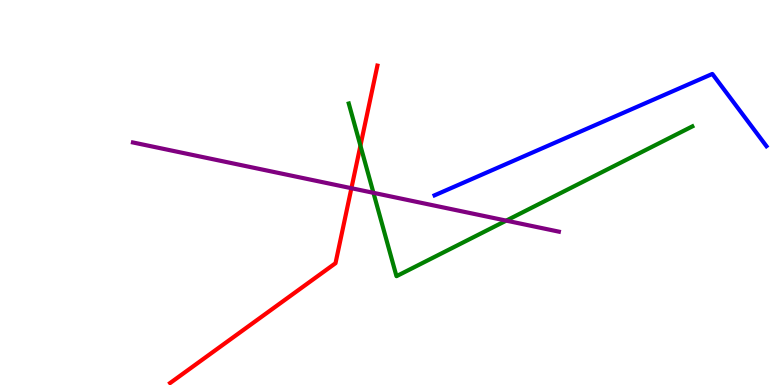[{'lines': ['blue', 'red'], 'intersections': []}, {'lines': ['green', 'red'], 'intersections': [{'x': 4.65, 'y': 6.22}]}, {'lines': ['purple', 'red'], 'intersections': [{'x': 4.53, 'y': 5.11}]}, {'lines': ['blue', 'green'], 'intersections': []}, {'lines': ['blue', 'purple'], 'intersections': []}, {'lines': ['green', 'purple'], 'intersections': [{'x': 4.82, 'y': 4.99}, {'x': 6.53, 'y': 4.27}]}]